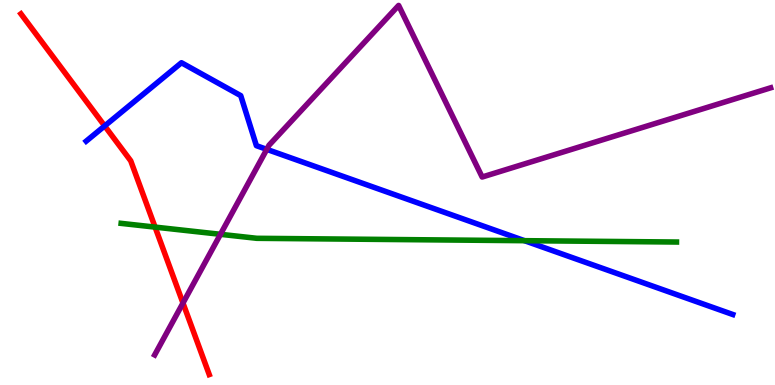[{'lines': ['blue', 'red'], 'intersections': [{'x': 1.35, 'y': 6.73}]}, {'lines': ['green', 'red'], 'intersections': [{'x': 2.0, 'y': 4.1}]}, {'lines': ['purple', 'red'], 'intersections': [{'x': 2.36, 'y': 2.13}]}, {'lines': ['blue', 'green'], 'intersections': [{'x': 6.77, 'y': 3.75}]}, {'lines': ['blue', 'purple'], 'intersections': [{'x': 3.44, 'y': 6.12}]}, {'lines': ['green', 'purple'], 'intersections': [{'x': 2.84, 'y': 3.91}]}]